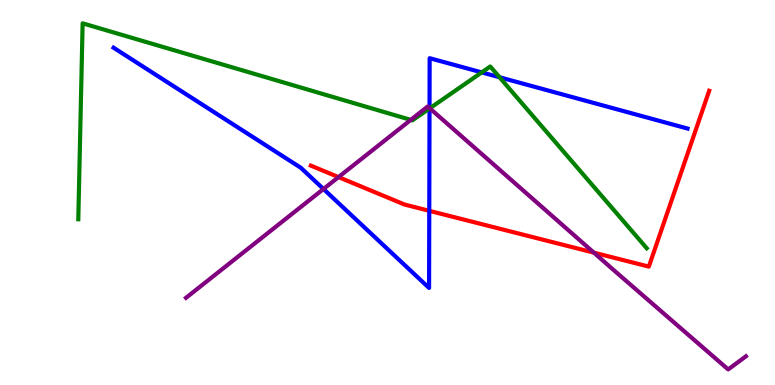[{'lines': ['blue', 'red'], 'intersections': [{'x': 5.54, 'y': 4.52}]}, {'lines': ['green', 'red'], 'intersections': []}, {'lines': ['purple', 'red'], 'intersections': [{'x': 4.37, 'y': 5.4}, {'x': 7.66, 'y': 3.44}]}, {'lines': ['blue', 'green'], 'intersections': [{'x': 5.54, 'y': 7.18}, {'x': 6.22, 'y': 8.12}, {'x': 6.45, 'y': 7.99}]}, {'lines': ['blue', 'purple'], 'intersections': [{'x': 4.17, 'y': 5.09}, {'x': 5.54, 'y': 7.19}]}, {'lines': ['green', 'purple'], 'intersections': [{'x': 5.3, 'y': 6.89}, {'x': 5.55, 'y': 7.19}]}]